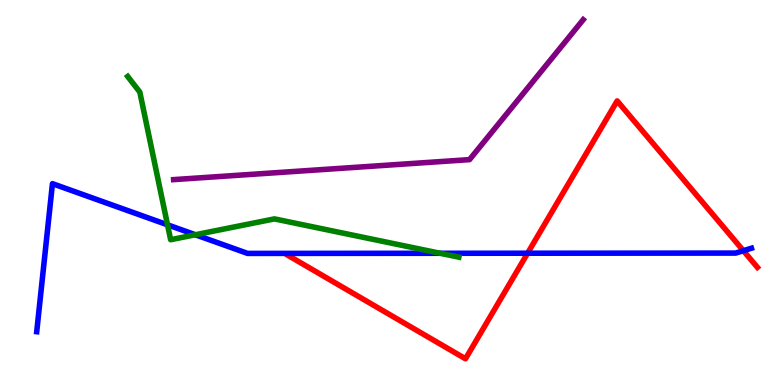[{'lines': ['blue', 'red'], 'intersections': [{'x': 6.81, 'y': 3.42}, {'x': 9.59, 'y': 3.49}]}, {'lines': ['green', 'red'], 'intersections': []}, {'lines': ['purple', 'red'], 'intersections': []}, {'lines': ['blue', 'green'], 'intersections': [{'x': 2.16, 'y': 4.16}, {'x': 2.52, 'y': 3.9}, {'x': 5.68, 'y': 3.42}]}, {'lines': ['blue', 'purple'], 'intersections': []}, {'lines': ['green', 'purple'], 'intersections': []}]